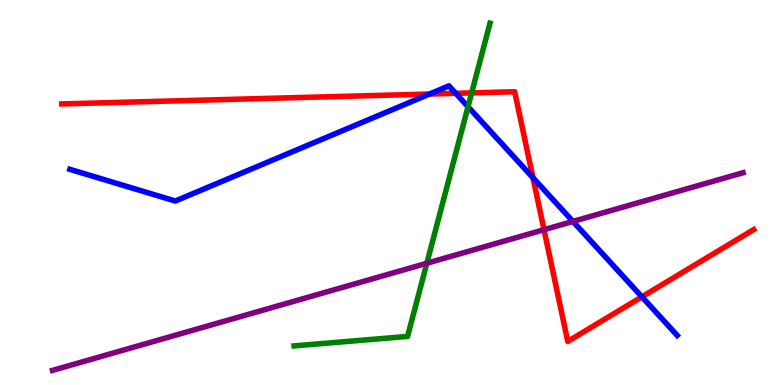[{'lines': ['blue', 'red'], 'intersections': [{'x': 5.54, 'y': 7.56}, {'x': 5.88, 'y': 7.58}, {'x': 6.88, 'y': 5.38}, {'x': 8.28, 'y': 2.29}]}, {'lines': ['green', 'red'], 'intersections': [{'x': 6.09, 'y': 7.59}]}, {'lines': ['purple', 'red'], 'intersections': [{'x': 7.02, 'y': 4.03}]}, {'lines': ['blue', 'green'], 'intersections': [{'x': 6.04, 'y': 7.23}]}, {'lines': ['blue', 'purple'], 'intersections': [{'x': 7.39, 'y': 4.25}]}, {'lines': ['green', 'purple'], 'intersections': [{'x': 5.51, 'y': 3.16}]}]